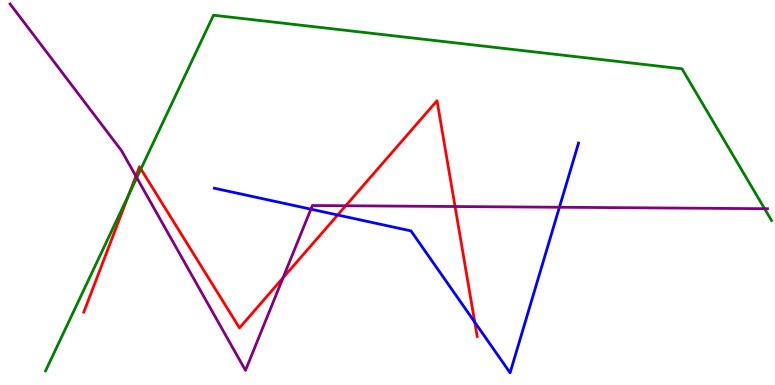[{'lines': ['blue', 'red'], 'intersections': [{'x': 4.36, 'y': 4.42}, {'x': 6.13, 'y': 1.63}]}, {'lines': ['green', 'red'], 'intersections': [{'x': 1.66, 'y': 4.95}, {'x': 1.82, 'y': 5.61}]}, {'lines': ['purple', 'red'], 'intersections': [{'x': 1.75, 'y': 5.43}, {'x': 3.65, 'y': 2.78}, {'x': 4.46, 'y': 4.66}, {'x': 5.87, 'y': 4.64}]}, {'lines': ['blue', 'green'], 'intersections': []}, {'lines': ['blue', 'purple'], 'intersections': [{'x': 4.01, 'y': 4.57}, {'x': 7.22, 'y': 4.62}]}, {'lines': ['green', 'purple'], 'intersections': [{'x': 1.76, 'y': 5.38}, {'x': 9.87, 'y': 4.58}]}]